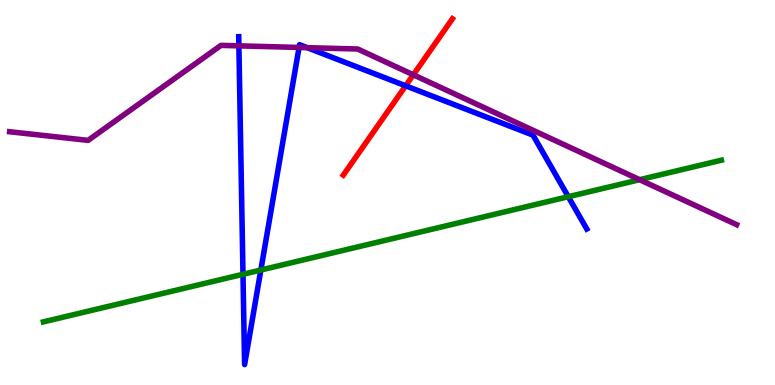[{'lines': ['blue', 'red'], 'intersections': [{'x': 5.23, 'y': 7.77}]}, {'lines': ['green', 'red'], 'intersections': []}, {'lines': ['purple', 'red'], 'intersections': [{'x': 5.33, 'y': 8.06}]}, {'lines': ['blue', 'green'], 'intersections': [{'x': 3.14, 'y': 2.88}, {'x': 3.37, 'y': 2.99}, {'x': 7.33, 'y': 4.89}]}, {'lines': ['blue', 'purple'], 'intersections': [{'x': 3.08, 'y': 8.81}, {'x': 3.86, 'y': 8.77}, {'x': 3.96, 'y': 8.76}]}, {'lines': ['green', 'purple'], 'intersections': [{'x': 8.25, 'y': 5.33}]}]